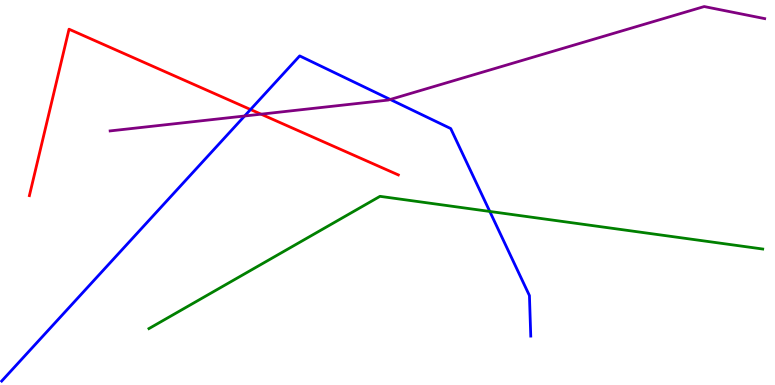[{'lines': ['blue', 'red'], 'intersections': [{'x': 3.23, 'y': 7.16}]}, {'lines': ['green', 'red'], 'intersections': []}, {'lines': ['purple', 'red'], 'intersections': [{'x': 3.37, 'y': 7.03}]}, {'lines': ['blue', 'green'], 'intersections': [{'x': 6.32, 'y': 4.51}]}, {'lines': ['blue', 'purple'], 'intersections': [{'x': 3.16, 'y': 6.99}, {'x': 5.04, 'y': 7.42}]}, {'lines': ['green', 'purple'], 'intersections': []}]